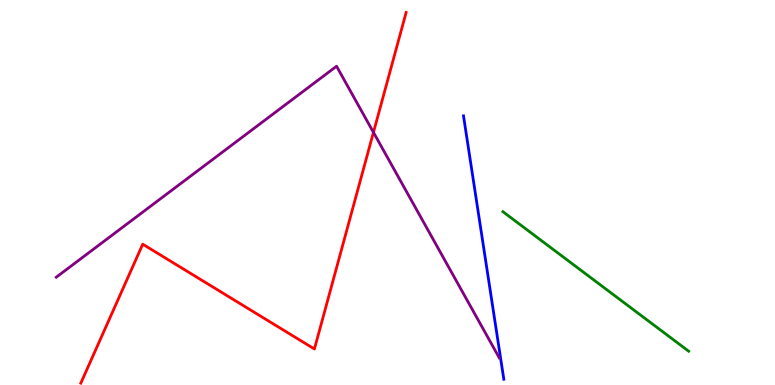[{'lines': ['blue', 'red'], 'intersections': []}, {'lines': ['green', 'red'], 'intersections': []}, {'lines': ['purple', 'red'], 'intersections': [{'x': 4.82, 'y': 6.56}]}, {'lines': ['blue', 'green'], 'intersections': []}, {'lines': ['blue', 'purple'], 'intersections': []}, {'lines': ['green', 'purple'], 'intersections': []}]